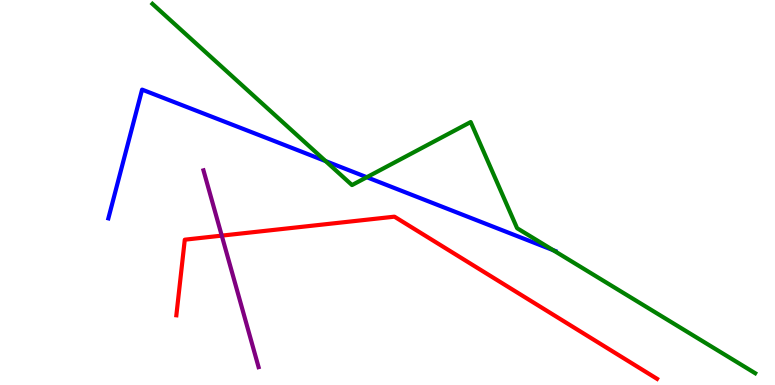[{'lines': ['blue', 'red'], 'intersections': []}, {'lines': ['green', 'red'], 'intersections': []}, {'lines': ['purple', 'red'], 'intersections': [{'x': 2.86, 'y': 3.88}]}, {'lines': ['blue', 'green'], 'intersections': [{'x': 4.2, 'y': 5.82}, {'x': 4.73, 'y': 5.4}, {'x': 7.14, 'y': 3.5}]}, {'lines': ['blue', 'purple'], 'intersections': []}, {'lines': ['green', 'purple'], 'intersections': []}]